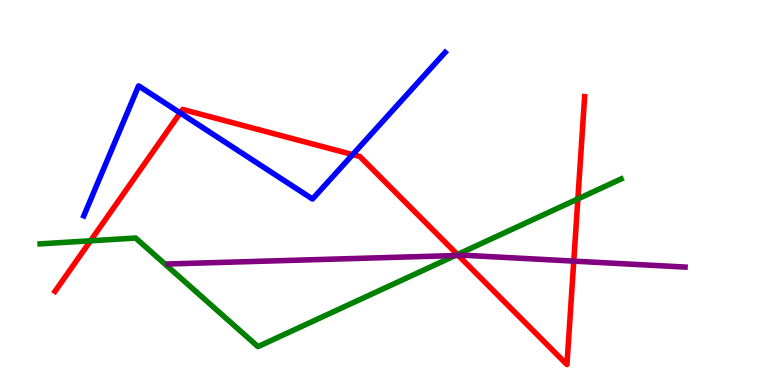[{'lines': ['blue', 'red'], 'intersections': [{'x': 2.33, 'y': 7.07}, {'x': 4.55, 'y': 5.98}]}, {'lines': ['green', 'red'], 'intersections': [{'x': 1.17, 'y': 3.75}, {'x': 5.9, 'y': 3.39}, {'x': 7.46, 'y': 4.83}]}, {'lines': ['purple', 'red'], 'intersections': [{'x': 5.91, 'y': 3.36}, {'x': 7.4, 'y': 3.22}]}, {'lines': ['blue', 'green'], 'intersections': []}, {'lines': ['blue', 'purple'], 'intersections': []}, {'lines': ['green', 'purple'], 'intersections': [{'x': 5.87, 'y': 3.36}]}]